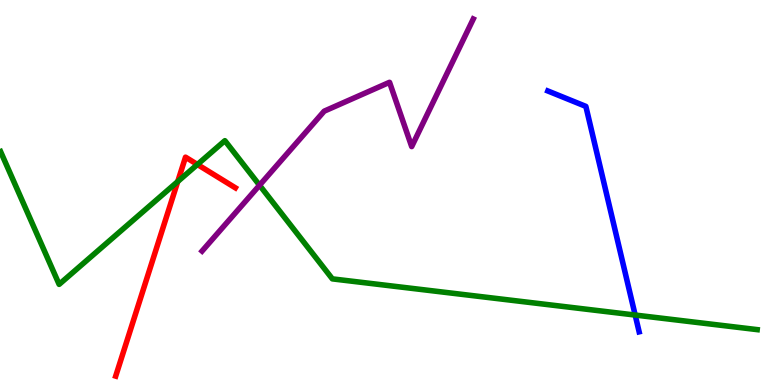[{'lines': ['blue', 'red'], 'intersections': []}, {'lines': ['green', 'red'], 'intersections': [{'x': 2.29, 'y': 5.28}, {'x': 2.55, 'y': 5.73}]}, {'lines': ['purple', 'red'], 'intersections': []}, {'lines': ['blue', 'green'], 'intersections': [{'x': 8.2, 'y': 1.82}]}, {'lines': ['blue', 'purple'], 'intersections': []}, {'lines': ['green', 'purple'], 'intersections': [{'x': 3.35, 'y': 5.19}]}]